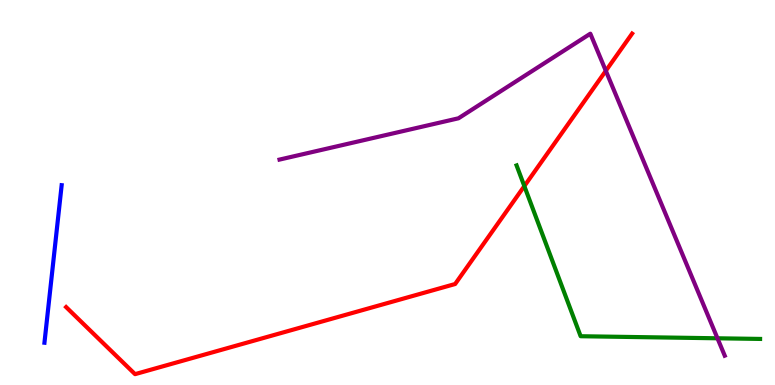[{'lines': ['blue', 'red'], 'intersections': []}, {'lines': ['green', 'red'], 'intersections': [{'x': 6.77, 'y': 5.17}]}, {'lines': ['purple', 'red'], 'intersections': [{'x': 7.82, 'y': 8.16}]}, {'lines': ['blue', 'green'], 'intersections': []}, {'lines': ['blue', 'purple'], 'intersections': []}, {'lines': ['green', 'purple'], 'intersections': [{'x': 9.26, 'y': 1.21}]}]